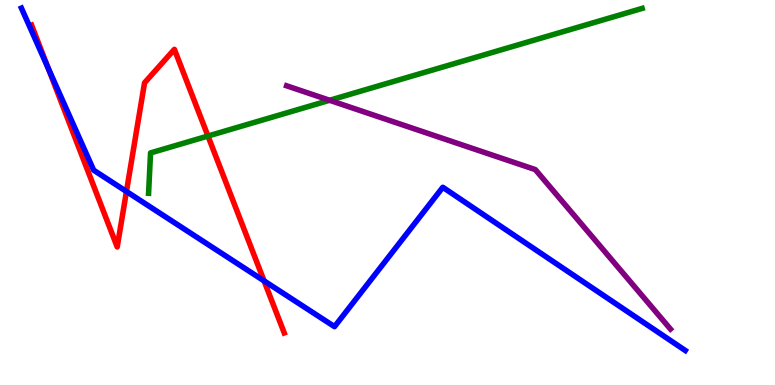[{'lines': ['blue', 'red'], 'intersections': [{'x': 0.622, 'y': 8.23}, {'x': 1.63, 'y': 5.03}, {'x': 3.41, 'y': 2.7}]}, {'lines': ['green', 'red'], 'intersections': [{'x': 2.68, 'y': 6.47}]}, {'lines': ['purple', 'red'], 'intersections': []}, {'lines': ['blue', 'green'], 'intersections': []}, {'lines': ['blue', 'purple'], 'intersections': []}, {'lines': ['green', 'purple'], 'intersections': [{'x': 4.25, 'y': 7.4}]}]